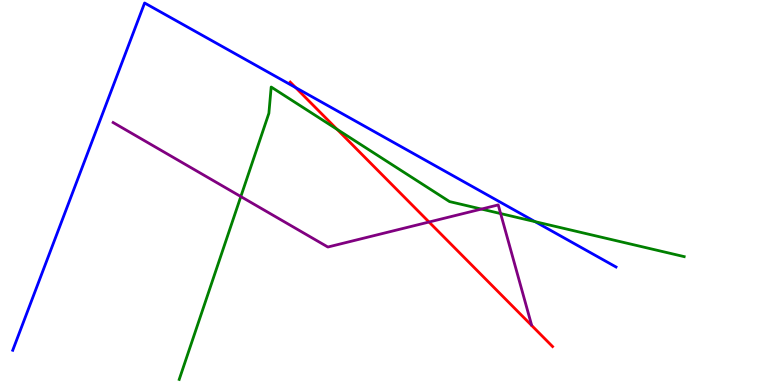[{'lines': ['blue', 'red'], 'intersections': [{'x': 3.81, 'y': 7.73}]}, {'lines': ['green', 'red'], 'intersections': [{'x': 4.35, 'y': 6.64}]}, {'lines': ['purple', 'red'], 'intersections': [{'x': 5.54, 'y': 4.23}]}, {'lines': ['blue', 'green'], 'intersections': [{'x': 6.9, 'y': 4.24}]}, {'lines': ['blue', 'purple'], 'intersections': []}, {'lines': ['green', 'purple'], 'intersections': [{'x': 3.11, 'y': 4.89}, {'x': 6.21, 'y': 4.57}, {'x': 6.46, 'y': 4.45}]}]